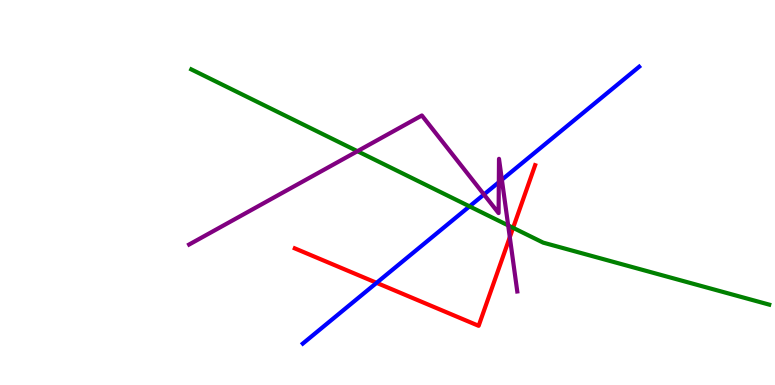[{'lines': ['blue', 'red'], 'intersections': [{'x': 4.86, 'y': 2.65}]}, {'lines': ['green', 'red'], 'intersections': [{'x': 6.62, 'y': 4.08}]}, {'lines': ['purple', 'red'], 'intersections': [{'x': 6.58, 'y': 3.84}]}, {'lines': ['blue', 'green'], 'intersections': [{'x': 6.06, 'y': 4.64}]}, {'lines': ['blue', 'purple'], 'intersections': [{'x': 6.24, 'y': 4.95}, {'x': 6.44, 'y': 5.27}, {'x': 6.48, 'y': 5.33}]}, {'lines': ['green', 'purple'], 'intersections': [{'x': 4.61, 'y': 6.07}, {'x': 6.56, 'y': 4.15}]}]